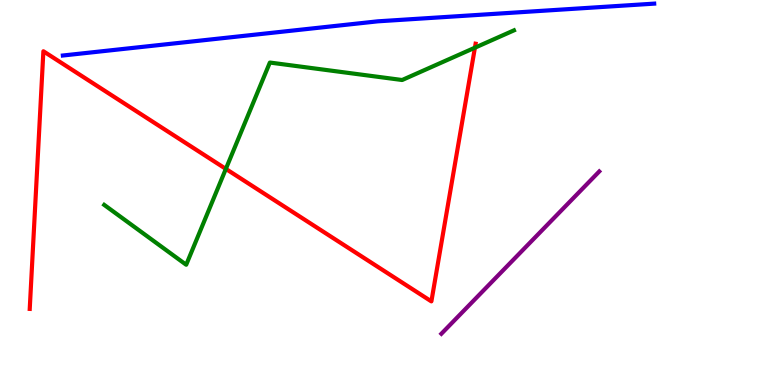[{'lines': ['blue', 'red'], 'intersections': []}, {'lines': ['green', 'red'], 'intersections': [{'x': 2.91, 'y': 5.61}, {'x': 6.13, 'y': 8.76}]}, {'lines': ['purple', 'red'], 'intersections': []}, {'lines': ['blue', 'green'], 'intersections': []}, {'lines': ['blue', 'purple'], 'intersections': []}, {'lines': ['green', 'purple'], 'intersections': []}]